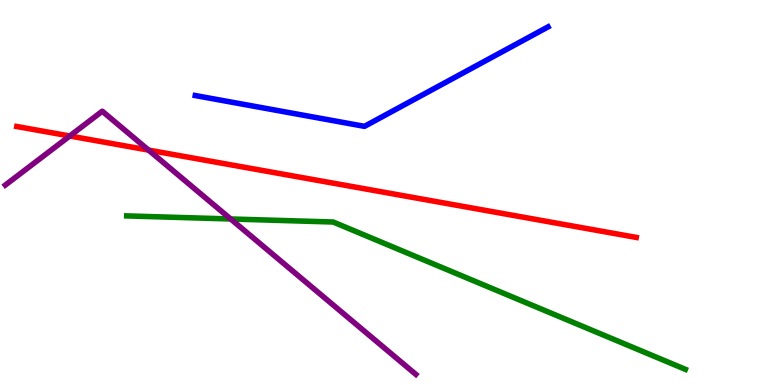[{'lines': ['blue', 'red'], 'intersections': []}, {'lines': ['green', 'red'], 'intersections': []}, {'lines': ['purple', 'red'], 'intersections': [{'x': 0.9, 'y': 6.47}, {'x': 1.92, 'y': 6.1}]}, {'lines': ['blue', 'green'], 'intersections': []}, {'lines': ['blue', 'purple'], 'intersections': []}, {'lines': ['green', 'purple'], 'intersections': [{'x': 2.98, 'y': 4.31}]}]